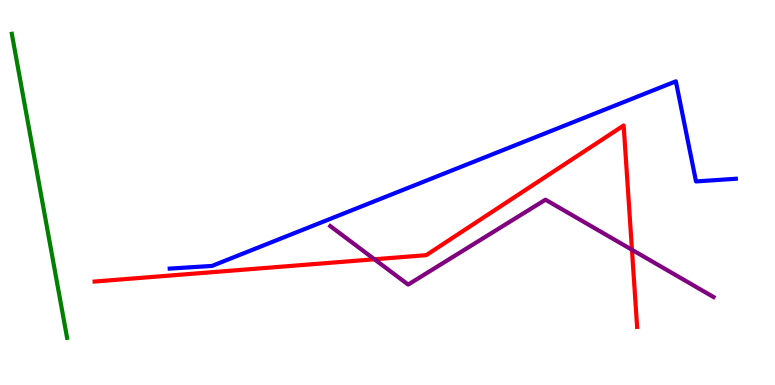[{'lines': ['blue', 'red'], 'intersections': []}, {'lines': ['green', 'red'], 'intersections': []}, {'lines': ['purple', 'red'], 'intersections': [{'x': 4.83, 'y': 3.27}, {'x': 8.15, 'y': 3.51}]}, {'lines': ['blue', 'green'], 'intersections': []}, {'lines': ['blue', 'purple'], 'intersections': []}, {'lines': ['green', 'purple'], 'intersections': []}]